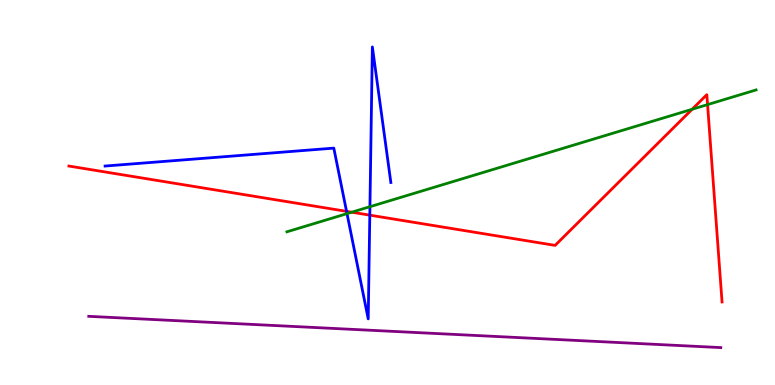[{'lines': ['blue', 'red'], 'intersections': [{'x': 4.47, 'y': 4.51}, {'x': 4.77, 'y': 4.41}]}, {'lines': ['green', 'red'], 'intersections': [{'x': 4.54, 'y': 4.49}, {'x': 8.93, 'y': 7.16}, {'x': 9.13, 'y': 7.28}]}, {'lines': ['purple', 'red'], 'intersections': []}, {'lines': ['blue', 'green'], 'intersections': [{'x': 4.48, 'y': 4.45}, {'x': 4.77, 'y': 4.63}]}, {'lines': ['blue', 'purple'], 'intersections': []}, {'lines': ['green', 'purple'], 'intersections': []}]